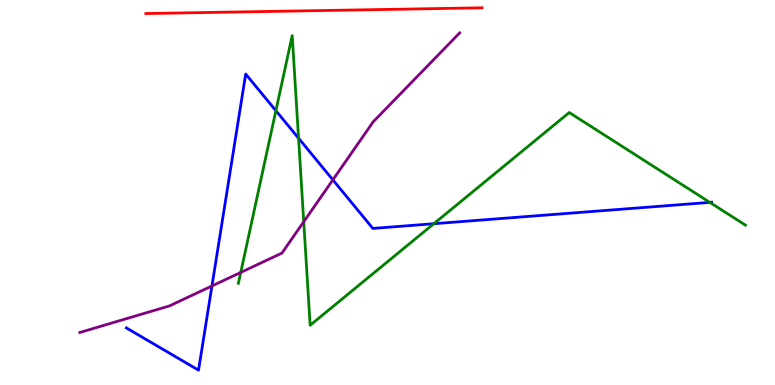[{'lines': ['blue', 'red'], 'intersections': []}, {'lines': ['green', 'red'], 'intersections': []}, {'lines': ['purple', 'red'], 'intersections': []}, {'lines': ['blue', 'green'], 'intersections': [{'x': 3.56, 'y': 7.12}, {'x': 3.85, 'y': 6.41}, {'x': 5.6, 'y': 4.19}, {'x': 9.16, 'y': 4.74}]}, {'lines': ['blue', 'purple'], 'intersections': [{'x': 2.73, 'y': 2.57}, {'x': 4.29, 'y': 5.33}]}, {'lines': ['green', 'purple'], 'intersections': [{'x': 3.11, 'y': 2.92}, {'x': 3.92, 'y': 4.24}]}]